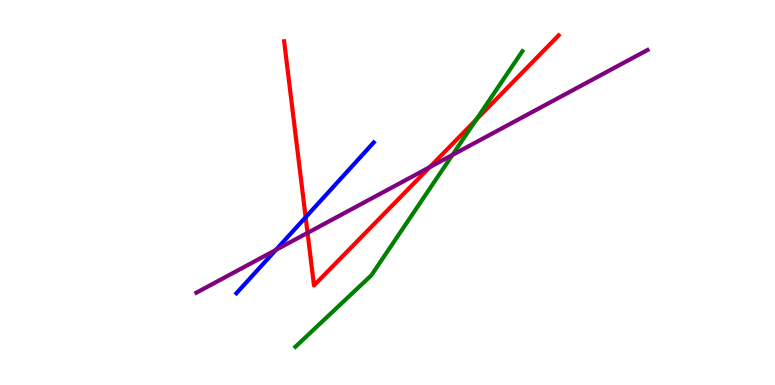[{'lines': ['blue', 'red'], 'intersections': [{'x': 3.94, 'y': 4.36}]}, {'lines': ['green', 'red'], 'intersections': [{'x': 6.15, 'y': 6.89}]}, {'lines': ['purple', 'red'], 'intersections': [{'x': 3.97, 'y': 3.95}, {'x': 5.55, 'y': 5.66}]}, {'lines': ['blue', 'green'], 'intersections': []}, {'lines': ['blue', 'purple'], 'intersections': [{'x': 3.56, 'y': 3.51}]}, {'lines': ['green', 'purple'], 'intersections': [{'x': 5.84, 'y': 5.98}]}]